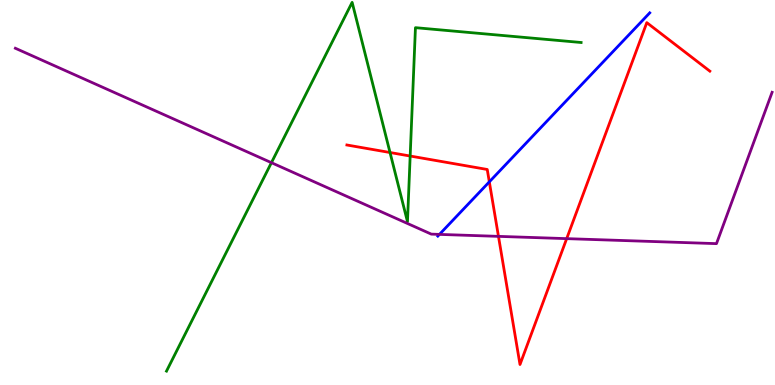[{'lines': ['blue', 'red'], 'intersections': [{'x': 6.31, 'y': 5.28}]}, {'lines': ['green', 'red'], 'intersections': [{'x': 5.03, 'y': 6.04}, {'x': 5.29, 'y': 5.95}]}, {'lines': ['purple', 'red'], 'intersections': [{'x': 6.43, 'y': 3.86}, {'x': 7.31, 'y': 3.8}]}, {'lines': ['blue', 'green'], 'intersections': []}, {'lines': ['blue', 'purple'], 'intersections': [{'x': 5.67, 'y': 3.91}]}, {'lines': ['green', 'purple'], 'intersections': [{'x': 3.5, 'y': 5.77}]}]